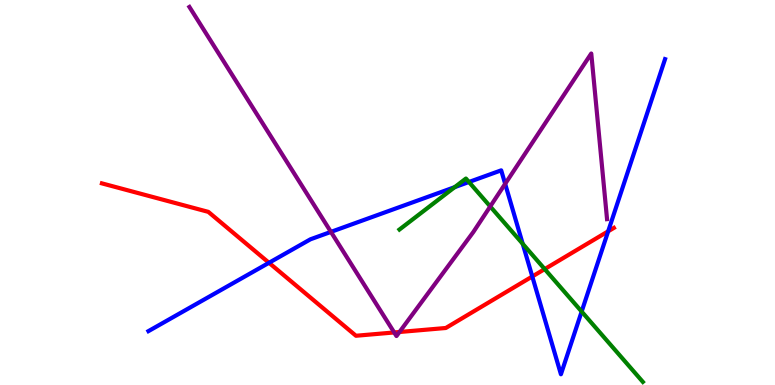[{'lines': ['blue', 'red'], 'intersections': [{'x': 3.47, 'y': 3.17}, {'x': 6.87, 'y': 2.82}, {'x': 7.85, 'y': 3.99}]}, {'lines': ['green', 'red'], 'intersections': [{'x': 7.03, 'y': 3.01}]}, {'lines': ['purple', 'red'], 'intersections': [{'x': 5.09, 'y': 1.36}, {'x': 5.15, 'y': 1.38}]}, {'lines': ['blue', 'green'], 'intersections': [{'x': 5.87, 'y': 5.14}, {'x': 6.05, 'y': 5.27}, {'x': 6.74, 'y': 3.67}, {'x': 7.51, 'y': 1.91}]}, {'lines': ['blue', 'purple'], 'intersections': [{'x': 4.27, 'y': 3.98}, {'x': 6.52, 'y': 5.22}]}, {'lines': ['green', 'purple'], 'intersections': [{'x': 6.33, 'y': 4.64}]}]